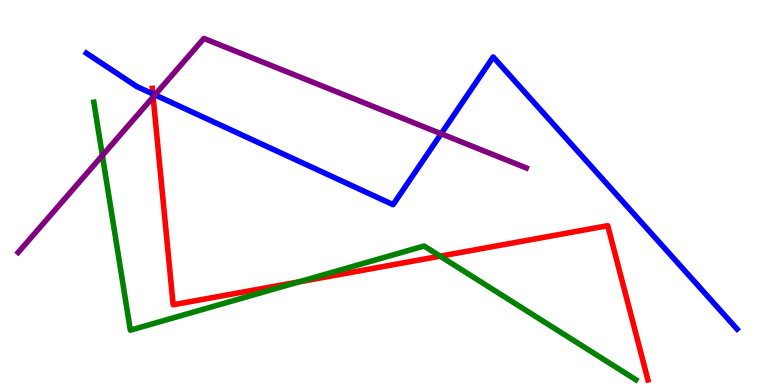[{'lines': ['blue', 'red'], 'intersections': [{'x': 1.97, 'y': 7.56}]}, {'lines': ['green', 'red'], 'intersections': [{'x': 3.86, 'y': 2.68}, {'x': 5.68, 'y': 3.35}]}, {'lines': ['purple', 'red'], 'intersections': [{'x': 1.98, 'y': 7.48}]}, {'lines': ['blue', 'green'], 'intersections': []}, {'lines': ['blue', 'purple'], 'intersections': [{'x': 2.0, 'y': 7.54}, {'x': 5.69, 'y': 6.53}]}, {'lines': ['green', 'purple'], 'intersections': [{'x': 1.32, 'y': 5.96}]}]